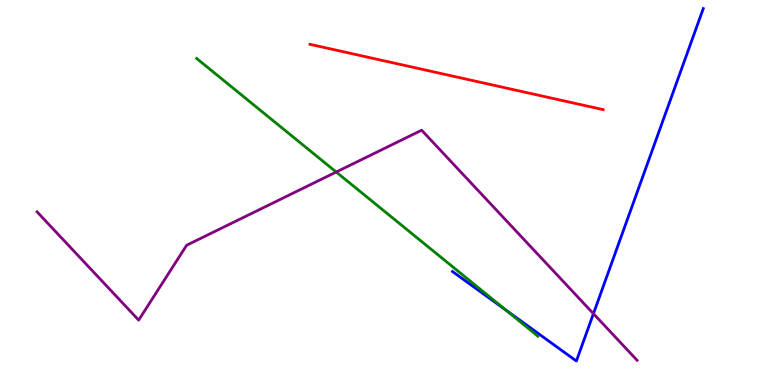[{'lines': ['blue', 'red'], 'intersections': []}, {'lines': ['green', 'red'], 'intersections': []}, {'lines': ['purple', 'red'], 'intersections': []}, {'lines': ['blue', 'green'], 'intersections': [{'x': 6.53, 'y': 1.95}]}, {'lines': ['blue', 'purple'], 'intersections': [{'x': 7.66, 'y': 1.85}]}, {'lines': ['green', 'purple'], 'intersections': [{'x': 4.34, 'y': 5.53}]}]